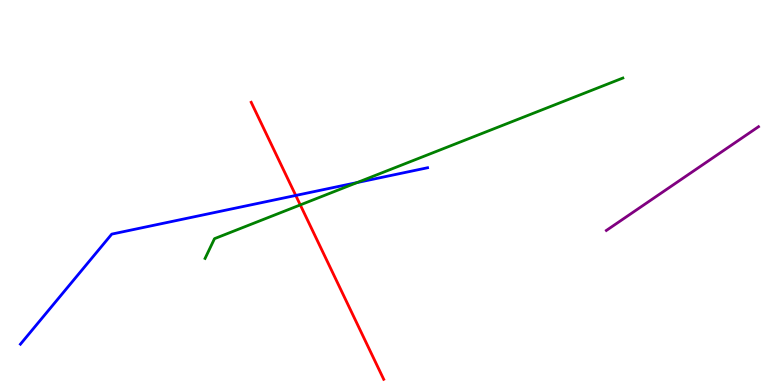[{'lines': ['blue', 'red'], 'intersections': [{'x': 3.82, 'y': 4.92}]}, {'lines': ['green', 'red'], 'intersections': [{'x': 3.87, 'y': 4.68}]}, {'lines': ['purple', 'red'], 'intersections': []}, {'lines': ['blue', 'green'], 'intersections': [{'x': 4.61, 'y': 5.26}]}, {'lines': ['blue', 'purple'], 'intersections': []}, {'lines': ['green', 'purple'], 'intersections': []}]